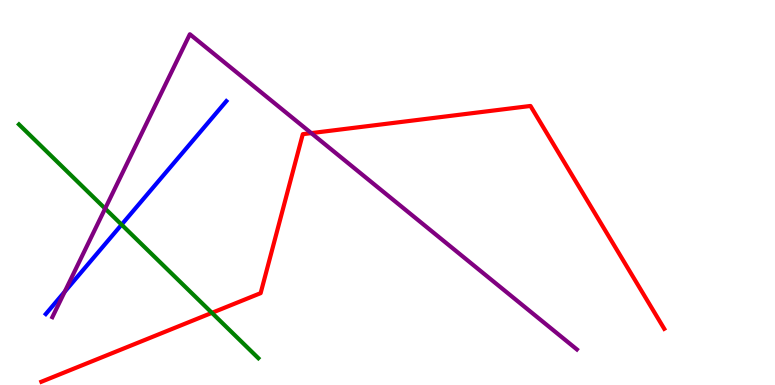[{'lines': ['blue', 'red'], 'intersections': []}, {'lines': ['green', 'red'], 'intersections': [{'x': 2.73, 'y': 1.87}]}, {'lines': ['purple', 'red'], 'intersections': [{'x': 4.02, 'y': 6.54}]}, {'lines': ['blue', 'green'], 'intersections': [{'x': 1.57, 'y': 4.16}]}, {'lines': ['blue', 'purple'], 'intersections': [{'x': 0.835, 'y': 2.42}]}, {'lines': ['green', 'purple'], 'intersections': [{'x': 1.36, 'y': 4.58}]}]